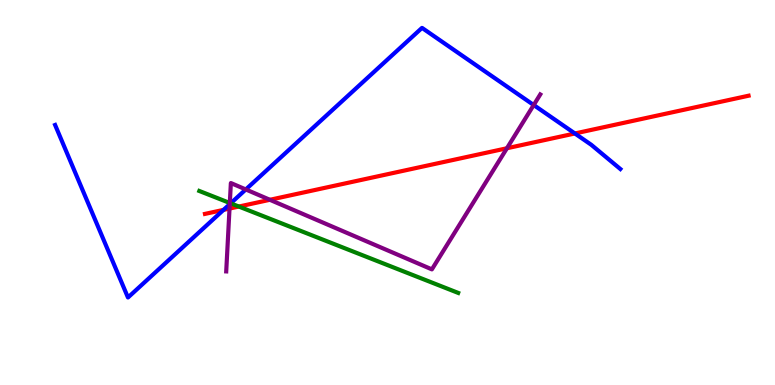[{'lines': ['blue', 'red'], 'intersections': [{'x': 2.88, 'y': 4.55}, {'x': 7.42, 'y': 6.53}]}, {'lines': ['green', 'red'], 'intersections': [{'x': 3.08, 'y': 4.64}]}, {'lines': ['purple', 'red'], 'intersections': [{'x': 2.96, 'y': 4.58}, {'x': 3.48, 'y': 4.81}, {'x': 6.54, 'y': 6.15}]}, {'lines': ['blue', 'green'], 'intersections': [{'x': 2.98, 'y': 4.72}]}, {'lines': ['blue', 'purple'], 'intersections': [{'x': 2.96, 'y': 4.7}, {'x': 3.17, 'y': 5.08}, {'x': 6.89, 'y': 7.27}]}, {'lines': ['green', 'purple'], 'intersections': [{'x': 2.97, 'y': 4.73}]}]